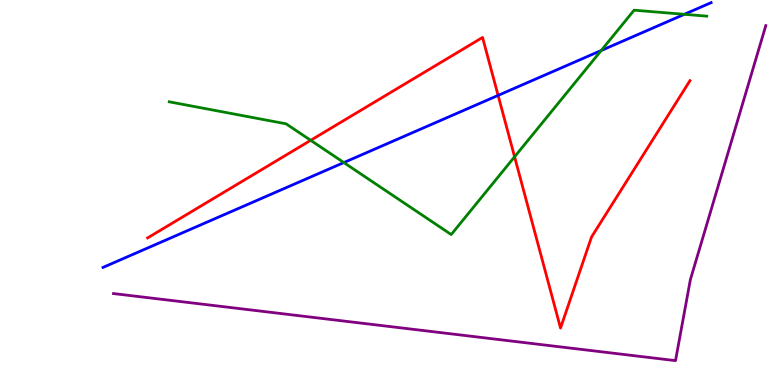[{'lines': ['blue', 'red'], 'intersections': [{'x': 6.43, 'y': 7.52}]}, {'lines': ['green', 'red'], 'intersections': [{'x': 4.01, 'y': 6.36}, {'x': 6.64, 'y': 5.93}]}, {'lines': ['purple', 'red'], 'intersections': []}, {'lines': ['blue', 'green'], 'intersections': [{'x': 4.44, 'y': 5.78}, {'x': 7.76, 'y': 8.69}, {'x': 8.83, 'y': 9.63}]}, {'lines': ['blue', 'purple'], 'intersections': []}, {'lines': ['green', 'purple'], 'intersections': []}]